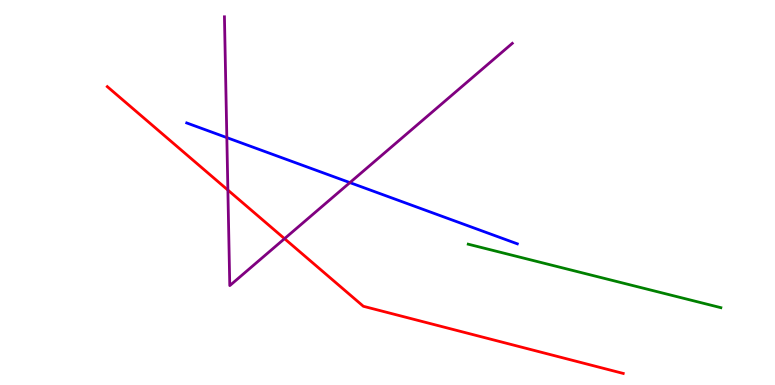[{'lines': ['blue', 'red'], 'intersections': []}, {'lines': ['green', 'red'], 'intersections': []}, {'lines': ['purple', 'red'], 'intersections': [{'x': 2.94, 'y': 5.06}, {'x': 3.67, 'y': 3.8}]}, {'lines': ['blue', 'green'], 'intersections': []}, {'lines': ['blue', 'purple'], 'intersections': [{'x': 2.93, 'y': 6.43}, {'x': 4.51, 'y': 5.26}]}, {'lines': ['green', 'purple'], 'intersections': []}]